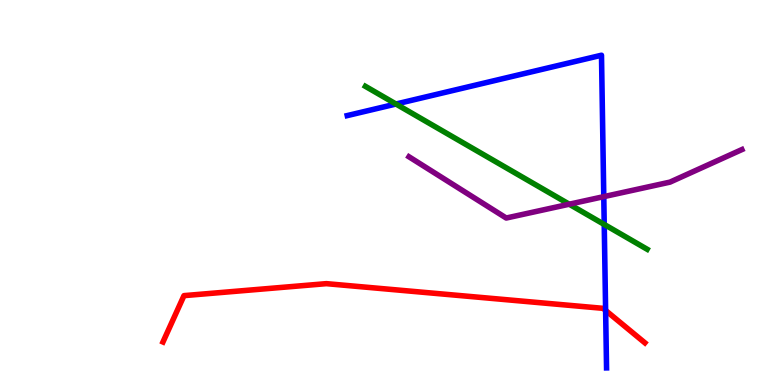[{'lines': ['blue', 'red'], 'intersections': [{'x': 7.81, 'y': 1.94}]}, {'lines': ['green', 'red'], 'intersections': []}, {'lines': ['purple', 'red'], 'intersections': []}, {'lines': ['blue', 'green'], 'intersections': [{'x': 5.11, 'y': 7.3}, {'x': 7.8, 'y': 4.17}]}, {'lines': ['blue', 'purple'], 'intersections': [{'x': 7.79, 'y': 4.89}]}, {'lines': ['green', 'purple'], 'intersections': [{'x': 7.35, 'y': 4.7}]}]